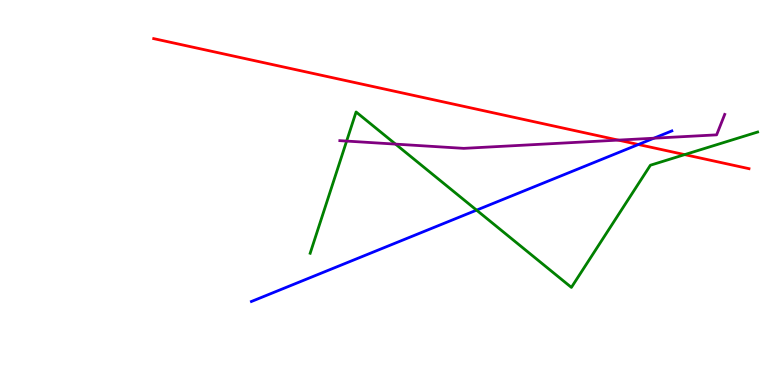[{'lines': ['blue', 'red'], 'intersections': [{'x': 8.24, 'y': 6.25}]}, {'lines': ['green', 'red'], 'intersections': [{'x': 8.83, 'y': 5.98}]}, {'lines': ['purple', 'red'], 'intersections': [{'x': 7.98, 'y': 6.36}]}, {'lines': ['blue', 'green'], 'intersections': [{'x': 6.15, 'y': 4.54}]}, {'lines': ['blue', 'purple'], 'intersections': [{'x': 8.44, 'y': 6.41}]}, {'lines': ['green', 'purple'], 'intersections': [{'x': 4.47, 'y': 6.34}, {'x': 5.1, 'y': 6.26}]}]